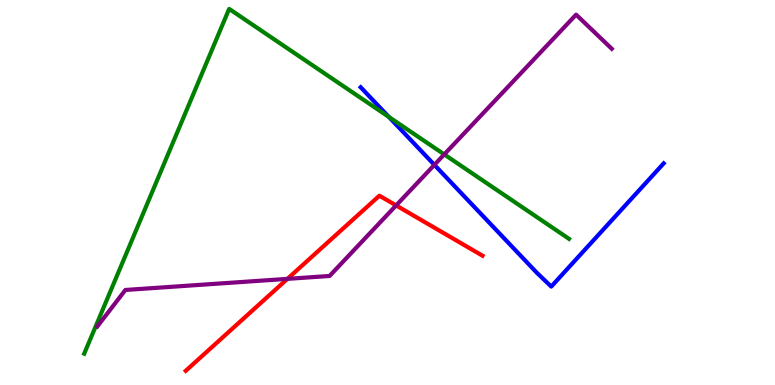[{'lines': ['blue', 'red'], 'intersections': []}, {'lines': ['green', 'red'], 'intersections': []}, {'lines': ['purple', 'red'], 'intersections': [{'x': 3.71, 'y': 2.76}, {'x': 5.11, 'y': 4.66}]}, {'lines': ['blue', 'green'], 'intersections': [{'x': 5.02, 'y': 6.96}]}, {'lines': ['blue', 'purple'], 'intersections': [{'x': 5.6, 'y': 5.72}]}, {'lines': ['green', 'purple'], 'intersections': [{'x': 5.73, 'y': 5.99}]}]